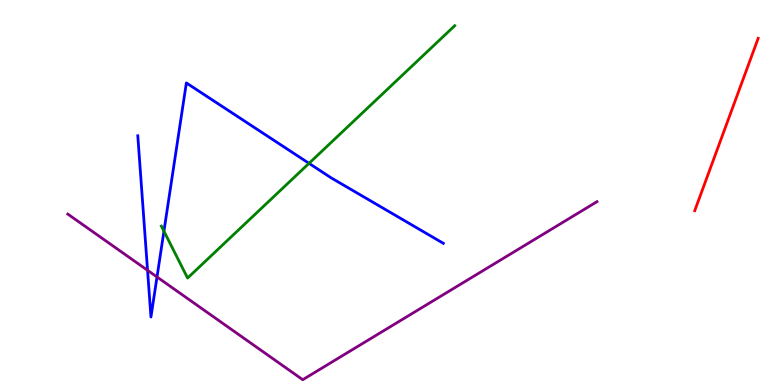[{'lines': ['blue', 'red'], 'intersections': []}, {'lines': ['green', 'red'], 'intersections': []}, {'lines': ['purple', 'red'], 'intersections': []}, {'lines': ['blue', 'green'], 'intersections': [{'x': 2.12, 'y': 3.99}, {'x': 3.99, 'y': 5.76}]}, {'lines': ['blue', 'purple'], 'intersections': [{'x': 1.9, 'y': 2.98}, {'x': 2.03, 'y': 2.81}]}, {'lines': ['green', 'purple'], 'intersections': []}]